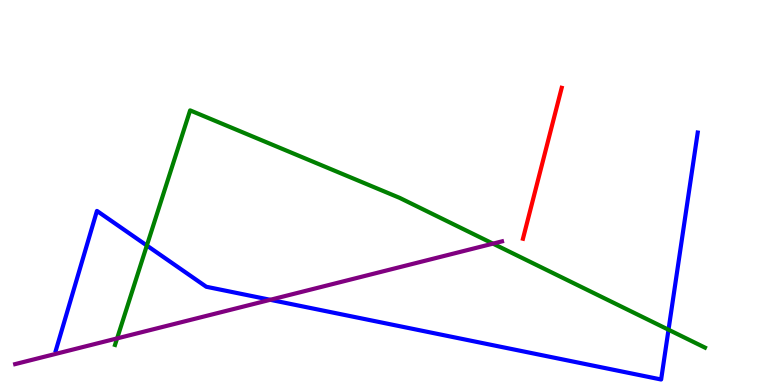[{'lines': ['blue', 'red'], 'intersections': []}, {'lines': ['green', 'red'], 'intersections': []}, {'lines': ['purple', 'red'], 'intersections': []}, {'lines': ['blue', 'green'], 'intersections': [{'x': 1.89, 'y': 3.62}, {'x': 8.63, 'y': 1.44}]}, {'lines': ['blue', 'purple'], 'intersections': [{'x': 3.49, 'y': 2.21}]}, {'lines': ['green', 'purple'], 'intersections': [{'x': 1.51, 'y': 1.21}, {'x': 6.36, 'y': 3.67}]}]